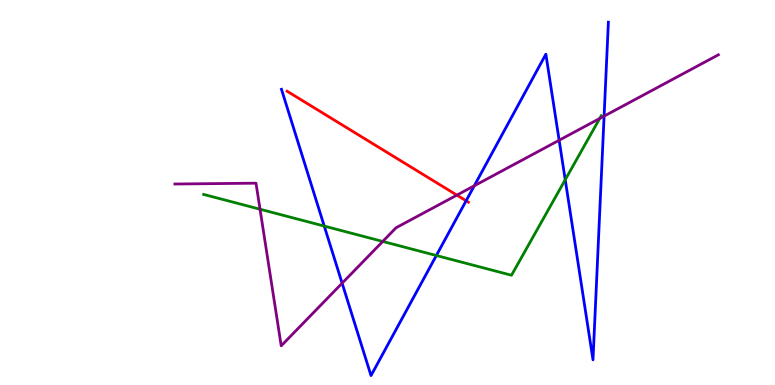[{'lines': ['blue', 'red'], 'intersections': [{'x': 6.01, 'y': 4.78}]}, {'lines': ['green', 'red'], 'intersections': []}, {'lines': ['purple', 'red'], 'intersections': [{'x': 5.9, 'y': 4.93}]}, {'lines': ['blue', 'green'], 'intersections': [{'x': 4.18, 'y': 4.13}, {'x': 5.63, 'y': 3.36}, {'x': 7.29, 'y': 5.33}]}, {'lines': ['blue', 'purple'], 'intersections': [{'x': 4.41, 'y': 2.64}, {'x': 6.12, 'y': 5.17}, {'x': 7.21, 'y': 6.36}, {'x': 7.79, 'y': 6.98}]}, {'lines': ['green', 'purple'], 'intersections': [{'x': 3.36, 'y': 4.57}, {'x': 4.94, 'y': 3.73}, {'x': 7.74, 'y': 6.92}]}]